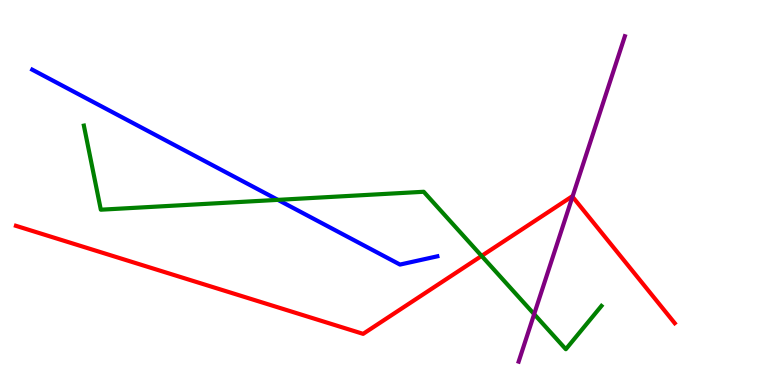[{'lines': ['blue', 'red'], 'intersections': []}, {'lines': ['green', 'red'], 'intersections': [{'x': 6.21, 'y': 3.35}]}, {'lines': ['purple', 'red'], 'intersections': [{'x': 7.39, 'y': 4.89}]}, {'lines': ['blue', 'green'], 'intersections': [{'x': 3.59, 'y': 4.81}]}, {'lines': ['blue', 'purple'], 'intersections': []}, {'lines': ['green', 'purple'], 'intersections': [{'x': 6.89, 'y': 1.84}]}]